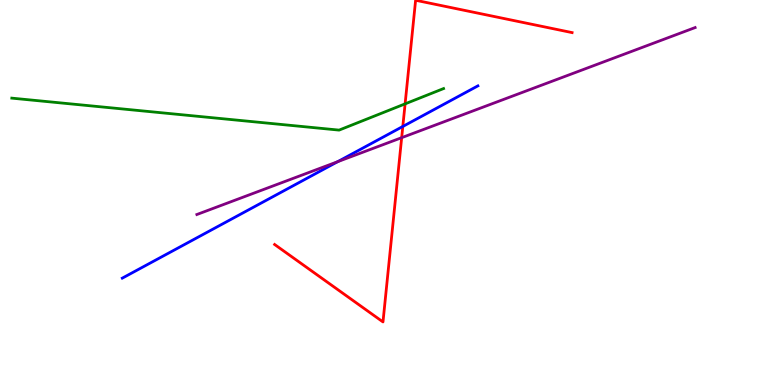[{'lines': ['blue', 'red'], 'intersections': [{'x': 5.2, 'y': 6.72}]}, {'lines': ['green', 'red'], 'intersections': [{'x': 5.23, 'y': 7.3}]}, {'lines': ['purple', 'red'], 'intersections': [{'x': 5.18, 'y': 6.42}]}, {'lines': ['blue', 'green'], 'intersections': []}, {'lines': ['blue', 'purple'], 'intersections': [{'x': 4.36, 'y': 5.8}]}, {'lines': ['green', 'purple'], 'intersections': []}]